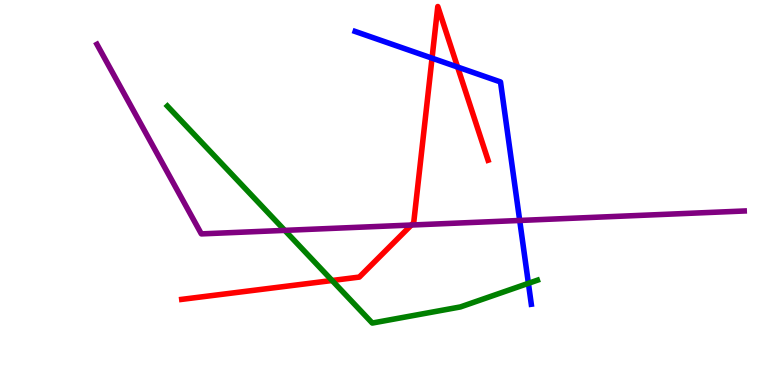[{'lines': ['blue', 'red'], 'intersections': [{'x': 5.57, 'y': 8.49}, {'x': 5.9, 'y': 8.26}]}, {'lines': ['green', 'red'], 'intersections': [{'x': 4.29, 'y': 2.71}]}, {'lines': ['purple', 'red'], 'intersections': [{'x': 5.31, 'y': 4.15}]}, {'lines': ['blue', 'green'], 'intersections': [{'x': 6.82, 'y': 2.64}]}, {'lines': ['blue', 'purple'], 'intersections': [{'x': 6.71, 'y': 4.27}]}, {'lines': ['green', 'purple'], 'intersections': [{'x': 3.67, 'y': 4.02}]}]